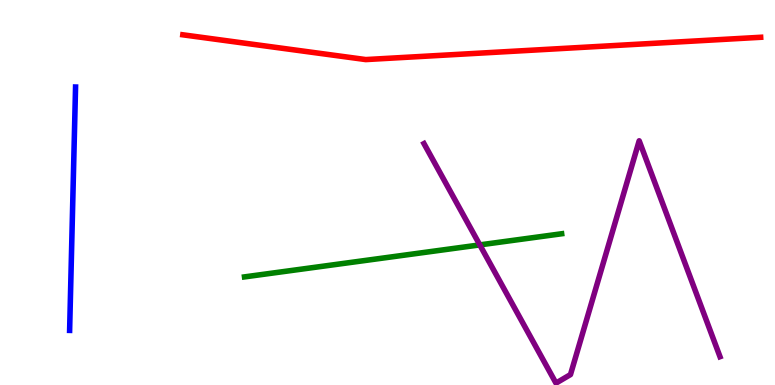[{'lines': ['blue', 'red'], 'intersections': []}, {'lines': ['green', 'red'], 'intersections': []}, {'lines': ['purple', 'red'], 'intersections': []}, {'lines': ['blue', 'green'], 'intersections': []}, {'lines': ['blue', 'purple'], 'intersections': []}, {'lines': ['green', 'purple'], 'intersections': [{'x': 6.19, 'y': 3.64}]}]